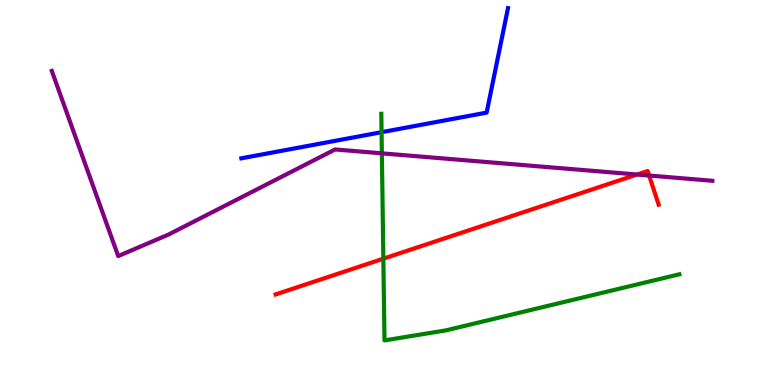[{'lines': ['blue', 'red'], 'intersections': []}, {'lines': ['green', 'red'], 'intersections': [{'x': 4.95, 'y': 3.28}]}, {'lines': ['purple', 'red'], 'intersections': [{'x': 8.22, 'y': 5.47}, {'x': 8.38, 'y': 5.44}]}, {'lines': ['blue', 'green'], 'intersections': [{'x': 4.92, 'y': 6.57}]}, {'lines': ['blue', 'purple'], 'intersections': []}, {'lines': ['green', 'purple'], 'intersections': [{'x': 4.93, 'y': 6.02}]}]